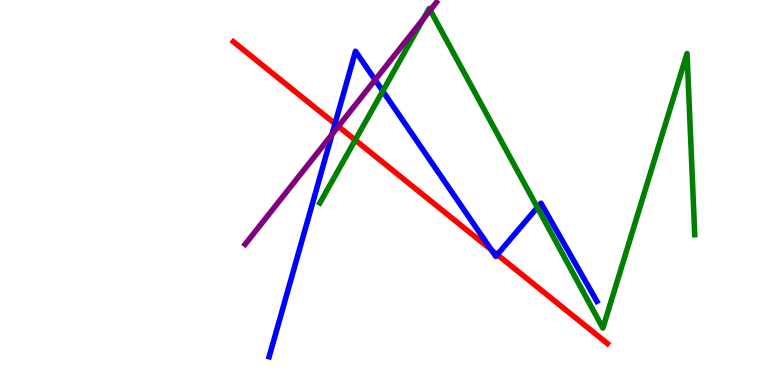[{'lines': ['blue', 'red'], 'intersections': [{'x': 4.32, 'y': 6.79}, {'x': 6.34, 'y': 3.51}, {'x': 6.42, 'y': 3.39}]}, {'lines': ['green', 'red'], 'intersections': [{'x': 4.58, 'y': 6.36}]}, {'lines': ['purple', 'red'], 'intersections': [{'x': 4.37, 'y': 6.72}]}, {'lines': ['blue', 'green'], 'intersections': [{'x': 4.94, 'y': 7.63}, {'x': 6.93, 'y': 4.61}]}, {'lines': ['blue', 'purple'], 'intersections': [{'x': 4.28, 'y': 6.51}, {'x': 4.84, 'y': 7.92}]}, {'lines': ['green', 'purple'], 'intersections': [{'x': 5.46, 'y': 9.51}, {'x': 5.55, 'y': 9.73}]}]